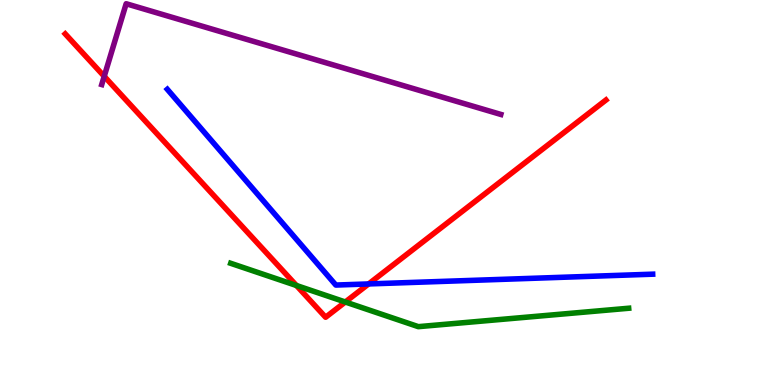[{'lines': ['blue', 'red'], 'intersections': [{'x': 4.76, 'y': 2.63}]}, {'lines': ['green', 'red'], 'intersections': [{'x': 3.82, 'y': 2.58}, {'x': 4.46, 'y': 2.16}]}, {'lines': ['purple', 'red'], 'intersections': [{'x': 1.34, 'y': 8.02}]}, {'lines': ['blue', 'green'], 'intersections': []}, {'lines': ['blue', 'purple'], 'intersections': []}, {'lines': ['green', 'purple'], 'intersections': []}]